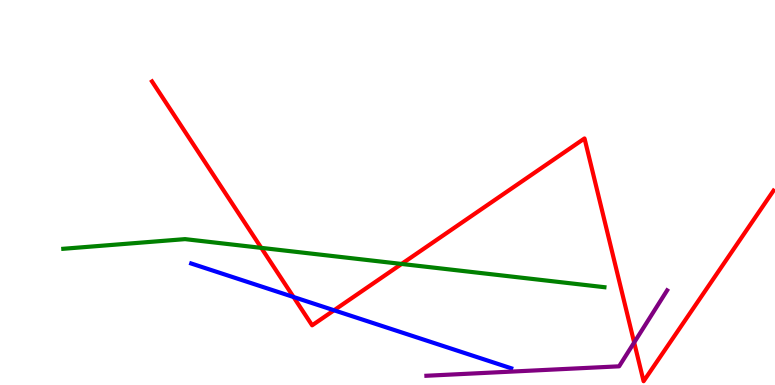[{'lines': ['blue', 'red'], 'intersections': [{'x': 3.79, 'y': 2.29}, {'x': 4.31, 'y': 1.94}]}, {'lines': ['green', 'red'], 'intersections': [{'x': 3.37, 'y': 3.56}, {'x': 5.18, 'y': 3.14}]}, {'lines': ['purple', 'red'], 'intersections': [{'x': 8.18, 'y': 1.1}]}, {'lines': ['blue', 'green'], 'intersections': []}, {'lines': ['blue', 'purple'], 'intersections': []}, {'lines': ['green', 'purple'], 'intersections': []}]